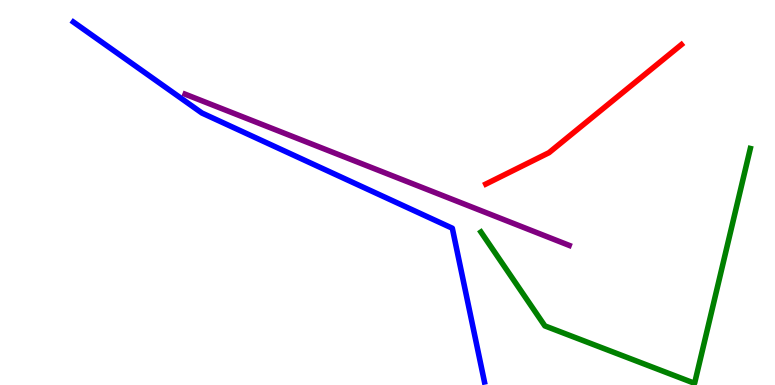[{'lines': ['blue', 'red'], 'intersections': []}, {'lines': ['green', 'red'], 'intersections': []}, {'lines': ['purple', 'red'], 'intersections': []}, {'lines': ['blue', 'green'], 'intersections': []}, {'lines': ['blue', 'purple'], 'intersections': []}, {'lines': ['green', 'purple'], 'intersections': []}]